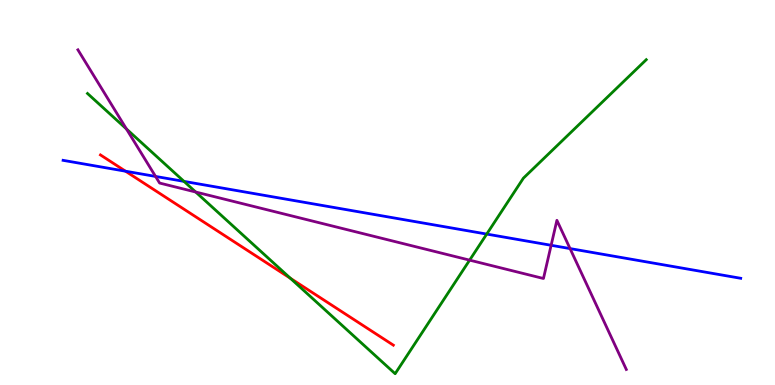[{'lines': ['blue', 'red'], 'intersections': [{'x': 1.62, 'y': 5.55}]}, {'lines': ['green', 'red'], 'intersections': [{'x': 3.75, 'y': 2.77}]}, {'lines': ['purple', 'red'], 'intersections': []}, {'lines': ['blue', 'green'], 'intersections': [{'x': 2.37, 'y': 5.29}, {'x': 6.28, 'y': 3.92}]}, {'lines': ['blue', 'purple'], 'intersections': [{'x': 2.01, 'y': 5.42}, {'x': 7.11, 'y': 3.63}, {'x': 7.36, 'y': 3.54}]}, {'lines': ['green', 'purple'], 'intersections': [{'x': 1.63, 'y': 6.65}, {'x': 2.52, 'y': 5.01}, {'x': 6.06, 'y': 3.24}]}]